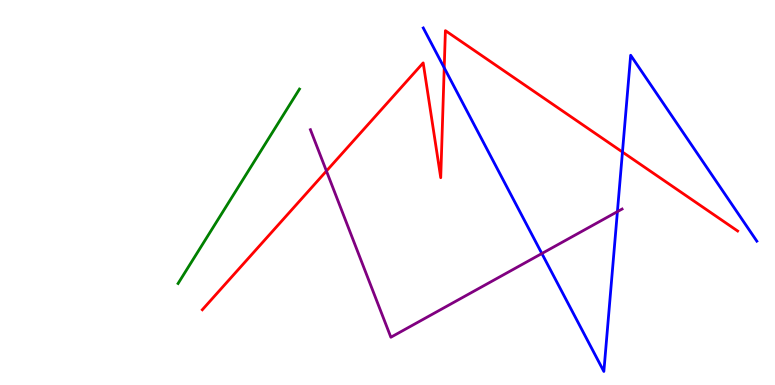[{'lines': ['blue', 'red'], 'intersections': [{'x': 5.73, 'y': 8.24}, {'x': 8.03, 'y': 6.05}]}, {'lines': ['green', 'red'], 'intersections': []}, {'lines': ['purple', 'red'], 'intersections': [{'x': 4.21, 'y': 5.56}]}, {'lines': ['blue', 'green'], 'intersections': []}, {'lines': ['blue', 'purple'], 'intersections': [{'x': 6.99, 'y': 3.42}, {'x': 7.97, 'y': 4.5}]}, {'lines': ['green', 'purple'], 'intersections': []}]